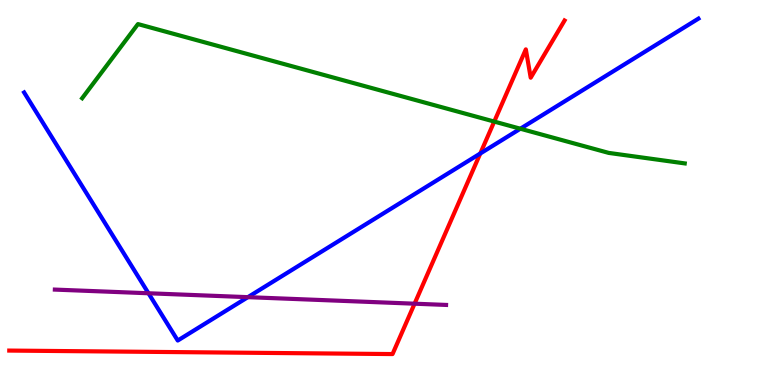[{'lines': ['blue', 'red'], 'intersections': [{'x': 6.2, 'y': 6.01}]}, {'lines': ['green', 'red'], 'intersections': [{'x': 6.38, 'y': 6.84}]}, {'lines': ['purple', 'red'], 'intersections': [{'x': 5.35, 'y': 2.11}]}, {'lines': ['blue', 'green'], 'intersections': [{'x': 6.71, 'y': 6.66}]}, {'lines': ['blue', 'purple'], 'intersections': [{'x': 1.92, 'y': 2.38}, {'x': 3.2, 'y': 2.28}]}, {'lines': ['green', 'purple'], 'intersections': []}]